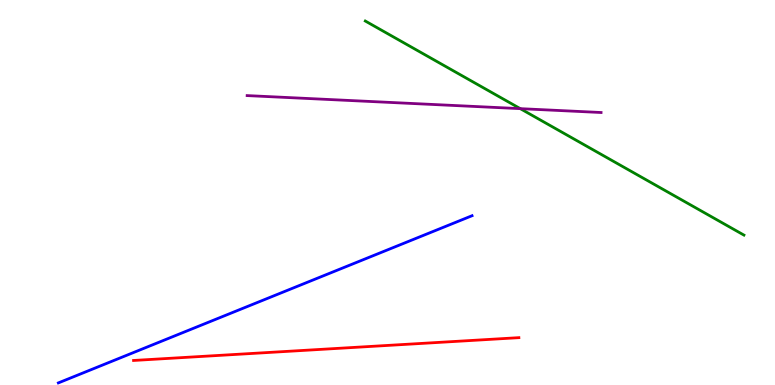[{'lines': ['blue', 'red'], 'intersections': []}, {'lines': ['green', 'red'], 'intersections': []}, {'lines': ['purple', 'red'], 'intersections': []}, {'lines': ['blue', 'green'], 'intersections': []}, {'lines': ['blue', 'purple'], 'intersections': []}, {'lines': ['green', 'purple'], 'intersections': [{'x': 6.71, 'y': 7.18}]}]